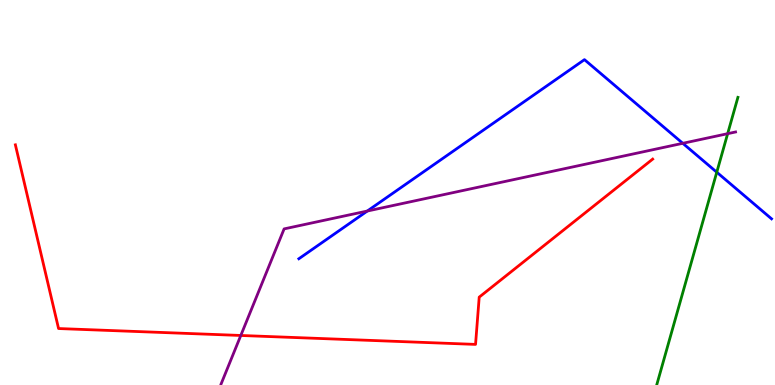[{'lines': ['blue', 'red'], 'intersections': []}, {'lines': ['green', 'red'], 'intersections': []}, {'lines': ['purple', 'red'], 'intersections': [{'x': 3.11, 'y': 1.29}]}, {'lines': ['blue', 'green'], 'intersections': [{'x': 9.25, 'y': 5.53}]}, {'lines': ['blue', 'purple'], 'intersections': [{'x': 4.74, 'y': 4.52}, {'x': 8.81, 'y': 6.28}]}, {'lines': ['green', 'purple'], 'intersections': [{'x': 9.39, 'y': 6.53}]}]